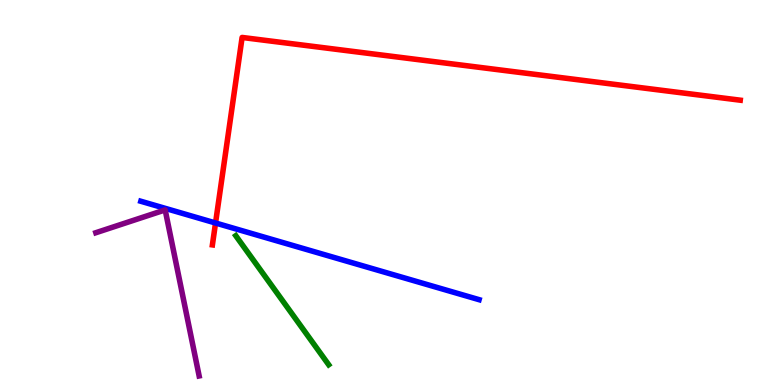[{'lines': ['blue', 'red'], 'intersections': [{'x': 2.78, 'y': 4.21}]}, {'lines': ['green', 'red'], 'intersections': []}, {'lines': ['purple', 'red'], 'intersections': []}, {'lines': ['blue', 'green'], 'intersections': []}, {'lines': ['blue', 'purple'], 'intersections': []}, {'lines': ['green', 'purple'], 'intersections': []}]